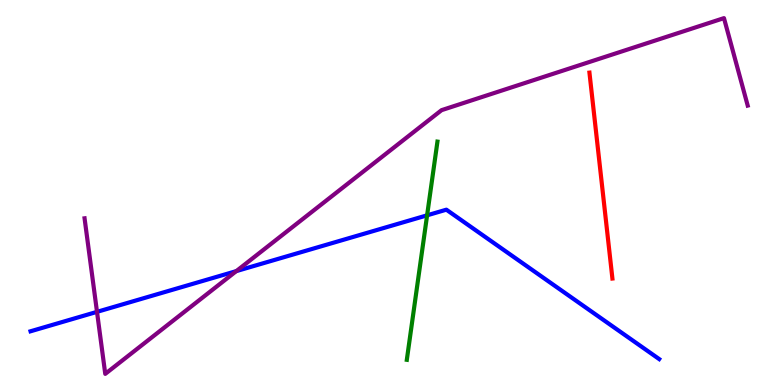[{'lines': ['blue', 'red'], 'intersections': []}, {'lines': ['green', 'red'], 'intersections': []}, {'lines': ['purple', 'red'], 'intersections': []}, {'lines': ['blue', 'green'], 'intersections': [{'x': 5.51, 'y': 4.41}]}, {'lines': ['blue', 'purple'], 'intersections': [{'x': 1.25, 'y': 1.9}, {'x': 3.05, 'y': 2.96}]}, {'lines': ['green', 'purple'], 'intersections': []}]